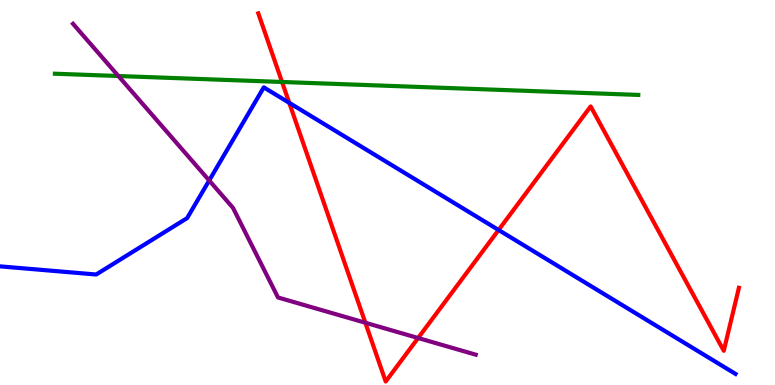[{'lines': ['blue', 'red'], 'intersections': [{'x': 3.73, 'y': 7.33}, {'x': 6.43, 'y': 4.03}]}, {'lines': ['green', 'red'], 'intersections': [{'x': 3.64, 'y': 7.87}]}, {'lines': ['purple', 'red'], 'intersections': [{'x': 4.71, 'y': 1.62}, {'x': 5.39, 'y': 1.22}]}, {'lines': ['blue', 'green'], 'intersections': []}, {'lines': ['blue', 'purple'], 'intersections': [{'x': 2.7, 'y': 5.31}]}, {'lines': ['green', 'purple'], 'intersections': [{'x': 1.53, 'y': 8.03}]}]